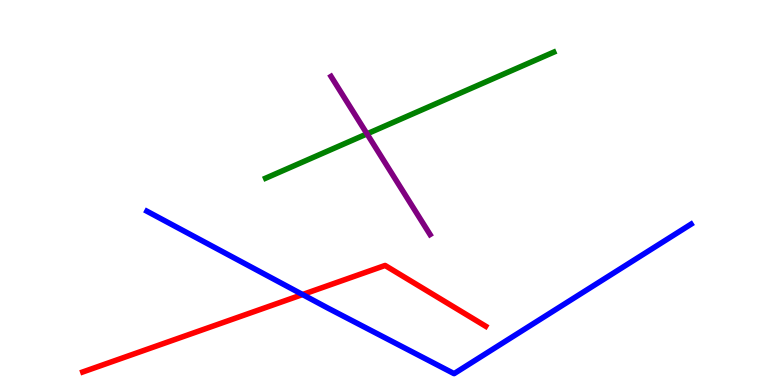[{'lines': ['blue', 'red'], 'intersections': [{'x': 3.9, 'y': 2.35}]}, {'lines': ['green', 'red'], 'intersections': []}, {'lines': ['purple', 'red'], 'intersections': []}, {'lines': ['blue', 'green'], 'intersections': []}, {'lines': ['blue', 'purple'], 'intersections': []}, {'lines': ['green', 'purple'], 'intersections': [{'x': 4.74, 'y': 6.52}]}]